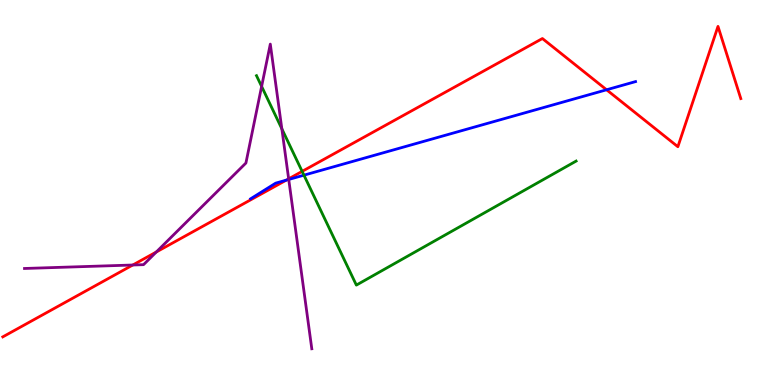[{'lines': ['blue', 'red'], 'intersections': [{'x': 3.69, 'y': 5.32}, {'x': 7.83, 'y': 7.67}]}, {'lines': ['green', 'red'], 'intersections': [{'x': 3.9, 'y': 5.55}]}, {'lines': ['purple', 'red'], 'intersections': [{'x': 1.71, 'y': 3.12}, {'x': 2.02, 'y': 3.45}, {'x': 3.72, 'y': 5.36}]}, {'lines': ['blue', 'green'], 'intersections': [{'x': 3.92, 'y': 5.45}]}, {'lines': ['blue', 'purple'], 'intersections': [{'x': 3.73, 'y': 5.34}]}, {'lines': ['green', 'purple'], 'intersections': [{'x': 3.38, 'y': 7.76}, {'x': 3.64, 'y': 6.65}]}]